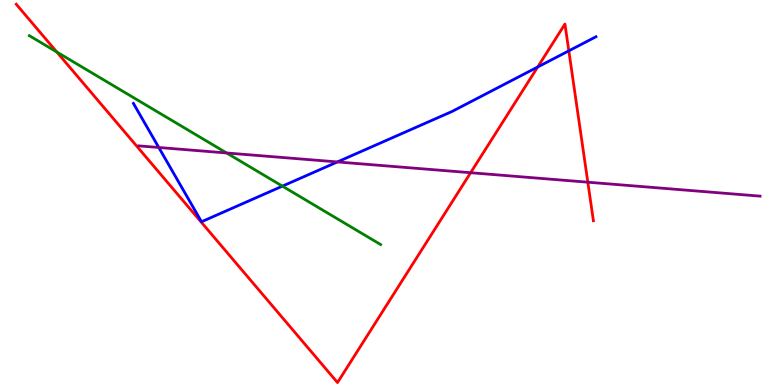[{'lines': ['blue', 'red'], 'intersections': [{'x': 6.94, 'y': 8.26}, {'x': 7.34, 'y': 8.68}]}, {'lines': ['green', 'red'], 'intersections': [{'x': 0.733, 'y': 8.65}]}, {'lines': ['purple', 'red'], 'intersections': [{'x': 6.07, 'y': 5.51}, {'x': 7.58, 'y': 5.27}]}, {'lines': ['blue', 'green'], 'intersections': [{'x': 3.64, 'y': 5.17}]}, {'lines': ['blue', 'purple'], 'intersections': [{'x': 2.05, 'y': 6.17}, {'x': 4.35, 'y': 5.79}]}, {'lines': ['green', 'purple'], 'intersections': [{'x': 2.92, 'y': 6.03}]}]